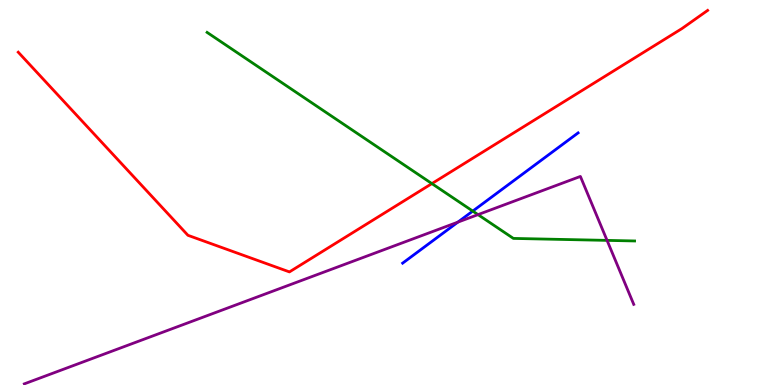[{'lines': ['blue', 'red'], 'intersections': []}, {'lines': ['green', 'red'], 'intersections': [{'x': 5.57, 'y': 5.23}]}, {'lines': ['purple', 'red'], 'intersections': []}, {'lines': ['blue', 'green'], 'intersections': [{'x': 6.1, 'y': 4.52}]}, {'lines': ['blue', 'purple'], 'intersections': [{'x': 5.91, 'y': 4.23}]}, {'lines': ['green', 'purple'], 'intersections': [{'x': 6.17, 'y': 4.43}, {'x': 7.83, 'y': 3.76}]}]